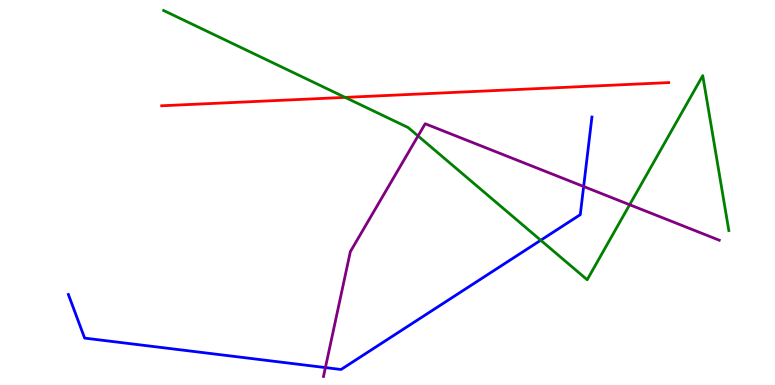[{'lines': ['blue', 'red'], 'intersections': []}, {'lines': ['green', 'red'], 'intersections': [{'x': 4.45, 'y': 7.47}]}, {'lines': ['purple', 'red'], 'intersections': []}, {'lines': ['blue', 'green'], 'intersections': [{'x': 6.98, 'y': 3.76}]}, {'lines': ['blue', 'purple'], 'intersections': [{'x': 4.2, 'y': 0.452}, {'x': 7.53, 'y': 5.16}]}, {'lines': ['green', 'purple'], 'intersections': [{'x': 5.39, 'y': 6.47}, {'x': 8.12, 'y': 4.68}]}]